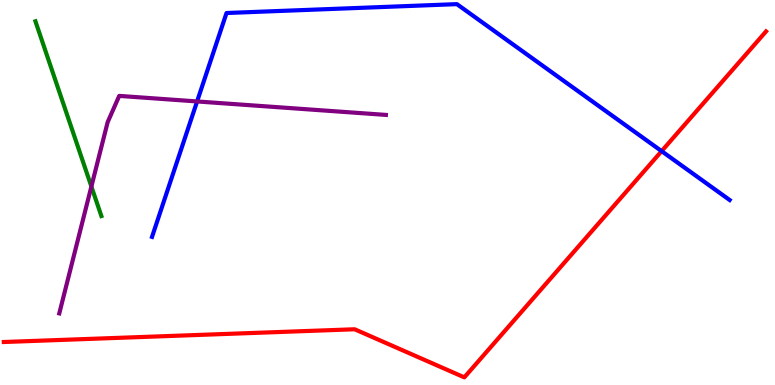[{'lines': ['blue', 'red'], 'intersections': [{'x': 8.54, 'y': 6.07}]}, {'lines': ['green', 'red'], 'intersections': []}, {'lines': ['purple', 'red'], 'intersections': []}, {'lines': ['blue', 'green'], 'intersections': []}, {'lines': ['blue', 'purple'], 'intersections': [{'x': 2.54, 'y': 7.36}]}, {'lines': ['green', 'purple'], 'intersections': [{'x': 1.18, 'y': 5.16}]}]